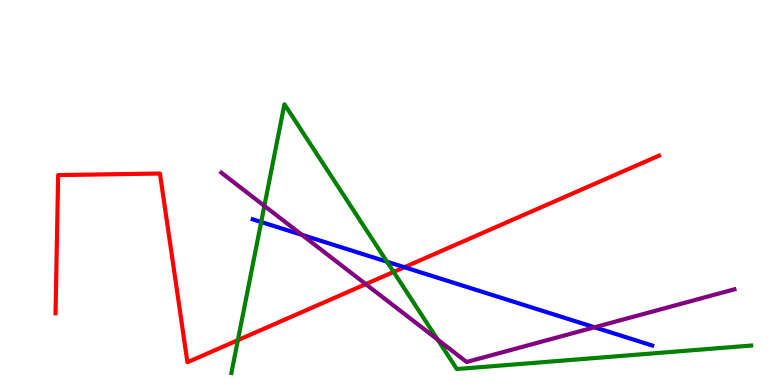[{'lines': ['blue', 'red'], 'intersections': [{'x': 5.22, 'y': 3.06}]}, {'lines': ['green', 'red'], 'intersections': [{'x': 3.07, 'y': 1.16}, {'x': 5.08, 'y': 2.94}]}, {'lines': ['purple', 'red'], 'intersections': [{'x': 4.72, 'y': 2.62}]}, {'lines': ['blue', 'green'], 'intersections': [{'x': 3.37, 'y': 4.23}, {'x': 4.99, 'y': 3.2}]}, {'lines': ['blue', 'purple'], 'intersections': [{'x': 3.9, 'y': 3.9}, {'x': 7.67, 'y': 1.5}]}, {'lines': ['green', 'purple'], 'intersections': [{'x': 3.41, 'y': 4.65}, {'x': 5.65, 'y': 1.18}]}]